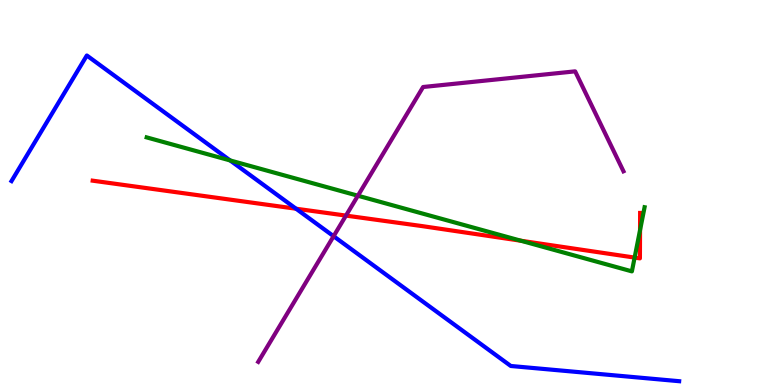[{'lines': ['blue', 'red'], 'intersections': [{'x': 3.82, 'y': 4.58}]}, {'lines': ['green', 'red'], 'intersections': [{'x': 6.72, 'y': 3.75}, {'x': 8.19, 'y': 3.31}, {'x': 8.26, 'y': 4.02}]}, {'lines': ['purple', 'red'], 'intersections': [{'x': 4.46, 'y': 4.4}]}, {'lines': ['blue', 'green'], 'intersections': [{'x': 2.97, 'y': 5.83}]}, {'lines': ['blue', 'purple'], 'intersections': [{'x': 4.3, 'y': 3.86}]}, {'lines': ['green', 'purple'], 'intersections': [{'x': 4.62, 'y': 4.92}]}]